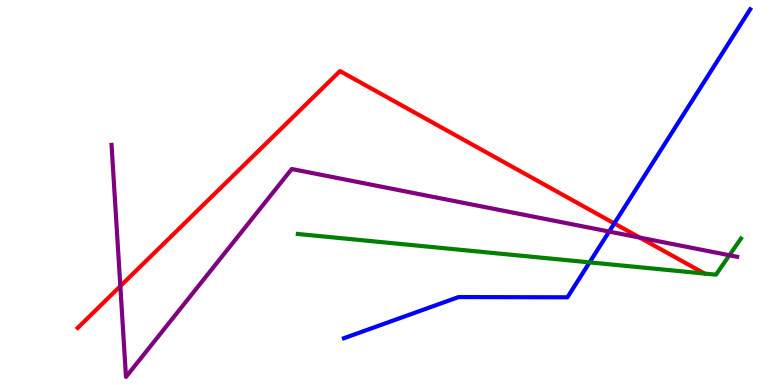[{'lines': ['blue', 'red'], 'intersections': [{'x': 7.93, 'y': 4.2}]}, {'lines': ['green', 'red'], 'intersections': []}, {'lines': ['purple', 'red'], 'intersections': [{'x': 1.55, 'y': 2.57}, {'x': 8.26, 'y': 3.83}]}, {'lines': ['blue', 'green'], 'intersections': [{'x': 7.61, 'y': 3.19}]}, {'lines': ['blue', 'purple'], 'intersections': [{'x': 7.86, 'y': 3.99}]}, {'lines': ['green', 'purple'], 'intersections': [{'x': 9.41, 'y': 3.37}]}]